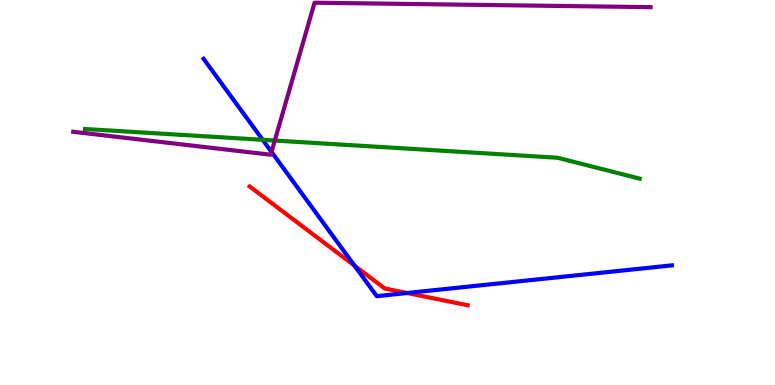[{'lines': ['blue', 'red'], 'intersections': [{'x': 4.57, 'y': 3.1}, {'x': 5.25, 'y': 2.39}]}, {'lines': ['green', 'red'], 'intersections': []}, {'lines': ['purple', 'red'], 'intersections': []}, {'lines': ['blue', 'green'], 'intersections': [{'x': 3.39, 'y': 6.37}]}, {'lines': ['blue', 'purple'], 'intersections': [{'x': 3.5, 'y': 6.05}]}, {'lines': ['green', 'purple'], 'intersections': [{'x': 3.55, 'y': 6.35}]}]